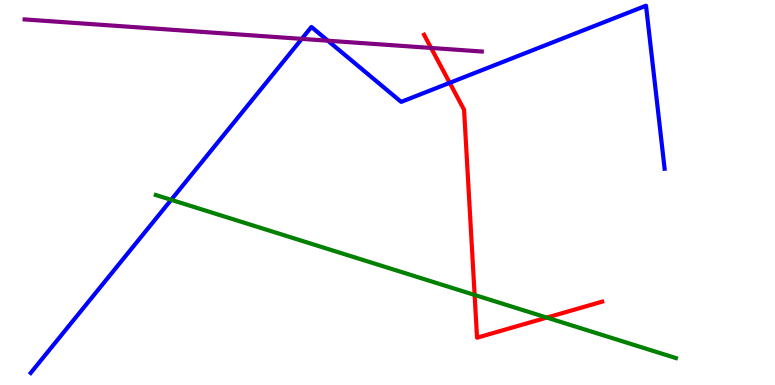[{'lines': ['blue', 'red'], 'intersections': [{'x': 5.8, 'y': 7.85}]}, {'lines': ['green', 'red'], 'intersections': [{'x': 6.12, 'y': 2.34}, {'x': 7.06, 'y': 1.75}]}, {'lines': ['purple', 'red'], 'intersections': [{'x': 5.56, 'y': 8.75}]}, {'lines': ['blue', 'green'], 'intersections': [{'x': 2.21, 'y': 4.81}]}, {'lines': ['blue', 'purple'], 'intersections': [{'x': 3.89, 'y': 8.99}, {'x': 4.23, 'y': 8.94}]}, {'lines': ['green', 'purple'], 'intersections': []}]